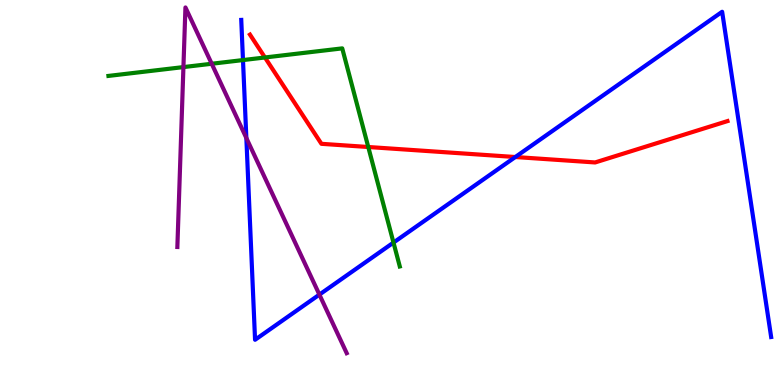[{'lines': ['blue', 'red'], 'intersections': [{'x': 6.65, 'y': 5.92}]}, {'lines': ['green', 'red'], 'intersections': [{'x': 3.42, 'y': 8.51}, {'x': 4.75, 'y': 6.18}]}, {'lines': ['purple', 'red'], 'intersections': []}, {'lines': ['blue', 'green'], 'intersections': [{'x': 3.14, 'y': 8.44}, {'x': 5.08, 'y': 3.7}]}, {'lines': ['blue', 'purple'], 'intersections': [{'x': 3.18, 'y': 6.42}, {'x': 4.12, 'y': 2.35}]}, {'lines': ['green', 'purple'], 'intersections': [{'x': 2.37, 'y': 8.26}, {'x': 2.73, 'y': 8.34}]}]